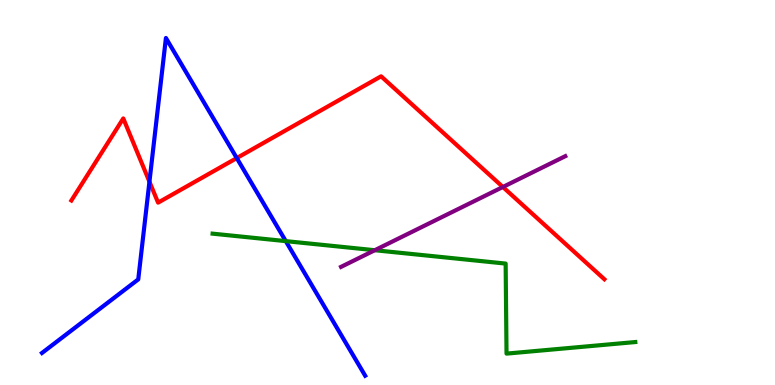[{'lines': ['blue', 'red'], 'intersections': [{'x': 1.93, 'y': 5.28}, {'x': 3.06, 'y': 5.89}]}, {'lines': ['green', 'red'], 'intersections': []}, {'lines': ['purple', 'red'], 'intersections': [{'x': 6.49, 'y': 5.14}]}, {'lines': ['blue', 'green'], 'intersections': [{'x': 3.69, 'y': 3.74}]}, {'lines': ['blue', 'purple'], 'intersections': []}, {'lines': ['green', 'purple'], 'intersections': [{'x': 4.84, 'y': 3.5}]}]